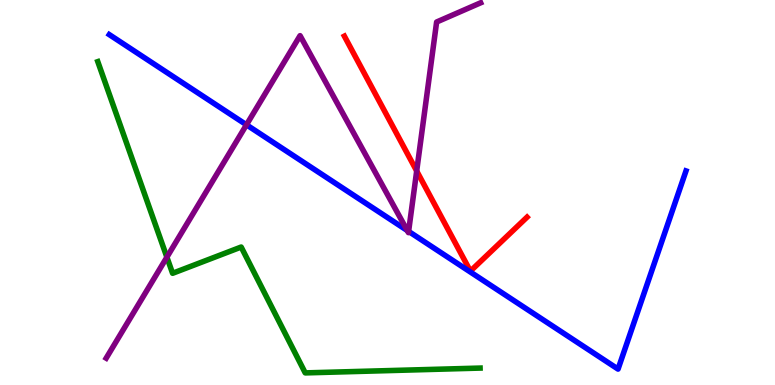[{'lines': ['blue', 'red'], 'intersections': []}, {'lines': ['green', 'red'], 'intersections': []}, {'lines': ['purple', 'red'], 'intersections': [{'x': 5.38, 'y': 5.56}]}, {'lines': ['blue', 'green'], 'intersections': []}, {'lines': ['blue', 'purple'], 'intersections': [{'x': 3.18, 'y': 6.76}, {'x': 5.25, 'y': 4.01}, {'x': 5.27, 'y': 3.99}]}, {'lines': ['green', 'purple'], 'intersections': [{'x': 2.15, 'y': 3.32}]}]